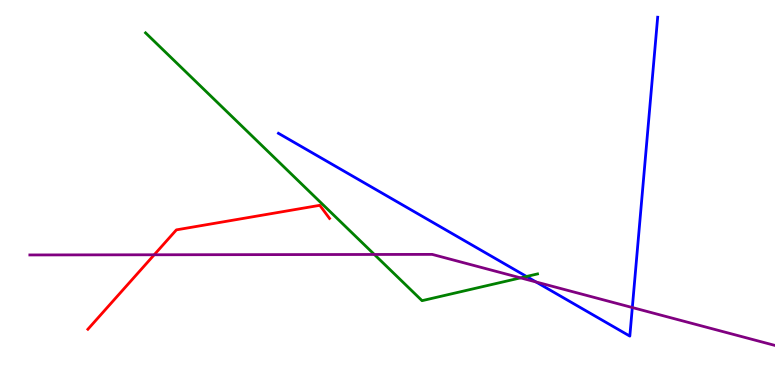[{'lines': ['blue', 'red'], 'intersections': []}, {'lines': ['green', 'red'], 'intersections': []}, {'lines': ['purple', 'red'], 'intersections': [{'x': 1.99, 'y': 3.38}]}, {'lines': ['blue', 'green'], 'intersections': [{'x': 6.79, 'y': 2.82}]}, {'lines': ['blue', 'purple'], 'intersections': [{'x': 6.92, 'y': 2.68}, {'x': 8.16, 'y': 2.01}]}, {'lines': ['green', 'purple'], 'intersections': [{'x': 4.83, 'y': 3.39}, {'x': 6.72, 'y': 2.78}]}]